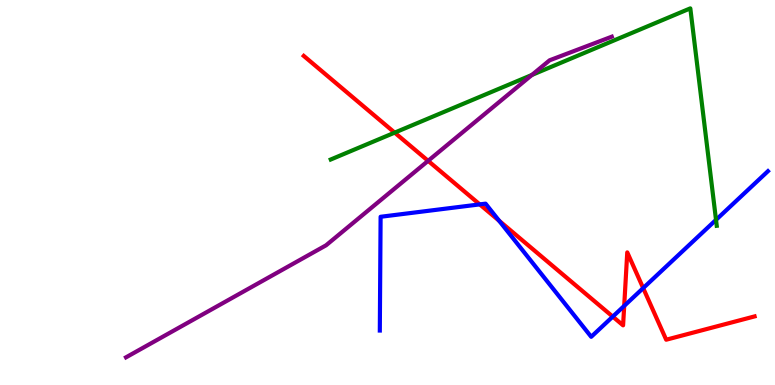[{'lines': ['blue', 'red'], 'intersections': [{'x': 6.19, 'y': 4.69}, {'x': 6.44, 'y': 4.27}, {'x': 7.91, 'y': 1.78}, {'x': 8.05, 'y': 2.05}, {'x': 8.3, 'y': 2.52}]}, {'lines': ['green', 'red'], 'intersections': [{'x': 5.09, 'y': 6.56}]}, {'lines': ['purple', 'red'], 'intersections': [{'x': 5.52, 'y': 5.82}]}, {'lines': ['blue', 'green'], 'intersections': [{'x': 9.24, 'y': 4.29}]}, {'lines': ['blue', 'purple'], 'intersections': []}, {'lines': ['green', 'purple'], 'intersections': [{'x': 6.86, 'y': 8.05}]}]